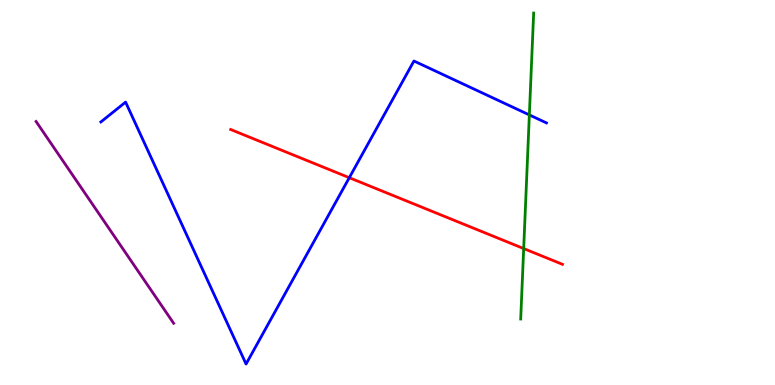[{'lines': ['blue', 'red'], 'intersections': [{'x': 4.51, 'y': 5.38}]}, {'lines': ['green', 'red'], 'intersections': [{'x': 6.76, 'y': 3.54}]}, {'lines': ['purple', 'red'], 'intersections': []}, {'lines': ['blue', 'green'], 'intersections': [{'x': 6.83, 'y': 7.02}]}, {'lines': ['blue', 'purple'], 'intersections': []}, {'lines': ['green', 'purple'], 'intersections': []}]